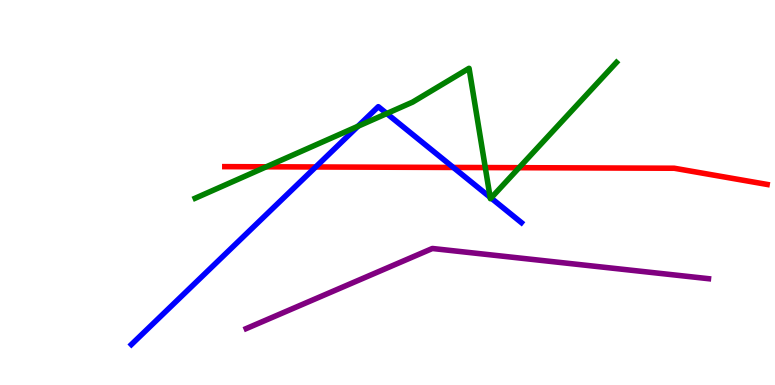[{'lines': ['blue', 'red'], 'intersections': [{'x': 4.07, 'y': 5.66}, {'x': 5.85, 'y': 5.65}]}, {'lines': ['green', 'red'], 'intersections': [{'x': 3.44, 'y': 5.67}, {'x': 6.26, 'y': 5.65}, {'x': 6.7, 'y': 5.64}]}, {'lines': ['purple', 'red'], 'intersections': []}, {'lines': ['blue', 'green'], 'intersections': [{'x': 4.62, 'y': 6.72}, {'x': 4.99, 'y': 7.05}, {'x': 6.32, 'y': 4.88}, {'x': 6.34, 'y': 4.86}]}, {'lines': ['blue', 'purple'], 'intersections': []}, {'lines': ['green', 'purple'], 'intersections': []}]